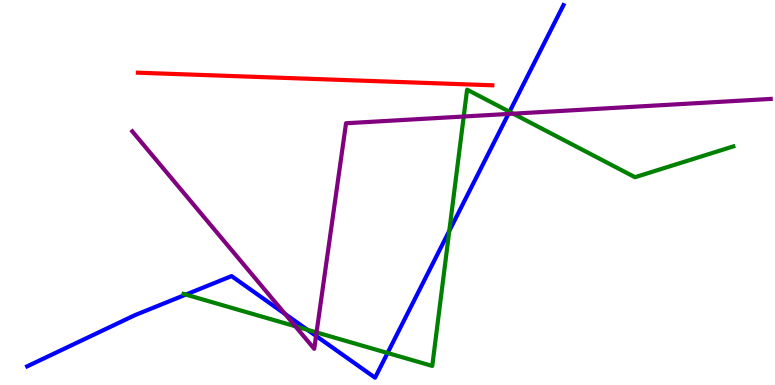[{'lines': ['blue', 'red'], 'intersections': []}, {'lines': ['green', 'red'], 'intersections': []}, {'lines': ['purple', 'red'], 'intersections': []}, {'lines': ['blue', 'green'], 'intersections': [{'x': 2.4, 'y': 2.35}, {'x': 3.97, 'y': 1.43}, {'x': 5.0, 'y': 0.831}, {'x': 5.8, 'y': 4.0}, {'x': 6.57, 'y': 7.1}]}, {'lines': ['blue', 'purple'], 'intersections': [{'x': 3.68, 'y': 1.84}, {'x': 4.08, 'y': 1.28}, {'x': 6.56, 'y': 7.04}]}, {'lines': ['green', 'purple'], 'intersections': [{'x': 3.81, 'y': 1.52}, {'x': 4.08, 'y': 1.37}, {'x': 5.98, 'y': 6.97}, {'x': 6.62, 'y': 7.05}]}]